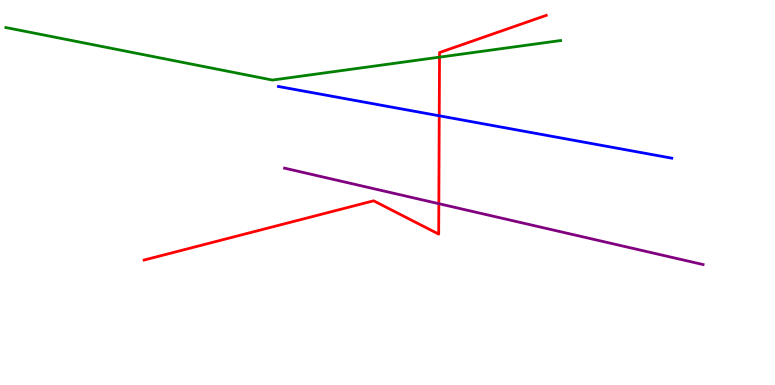[{'lines': ['blue', 'red'], 'intersections': [{'x': 5.67, 'y': 6.99}]}, {'lines': ['green', 'red'], 'intersections': [{'x': 5.67, 'y': 8.52}]}, {'lines': ['purple', 'red'], 'intersections': [{'x': 5.66, 'y': 4.71}]}, {'lines': ['blue', 'green'], 'intersections': []}, {'lines': ['blue', 'purple'], 'intersections': []}, {'lines': ['green', 'purple'], 'intersections': []}]